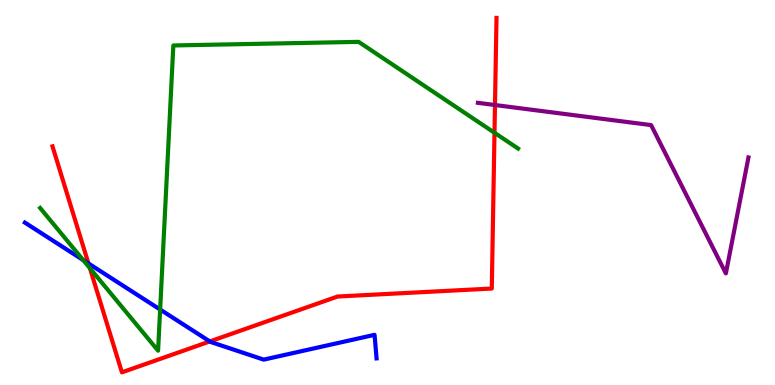[{'lines': ['blue', 'red'], 'intersections': [{'x': 1.14, 'y': 3.16}, {'x': 2.71, 'y': 1.13}]}, {'lines': ['green', 'red'], 'intersections': [{'x': 1.16, 'y': 3.03}, {'x': 6.38, 'y': 6.55}]}, {'lines': ['purple', 'red'], 'intersections': [{'x': 6.39, 'y': 7.27}]}, {'lines': ['blue', 'green'], 'intersections': [{'x': 1.07, 'y': 3.25}, {'x': 2.07, 'y': 1.96}]}, {'lines': ['blue', 'purple'], 'intersections': []}, {'lines': ['green', 'purple'], 'intersections': []}]